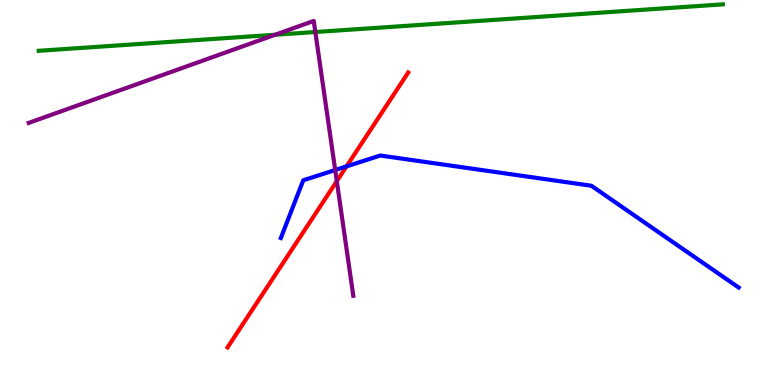[{'lines': ['blue', 'red'], 'intersections': [{'x': 4.47, 'y': 5.68}]}, {'lines': ['green', 'red'], 'intersections': []}, {'lines': ['purple', 'red'], 'intersections': [{'x': 4.35, 'y': 5.29}]}, {'lines': ['blue', 'green'], 'intersections': []}, {'lines': ['blue', 'purple'], 'intersections': [{'x': 4.33, 'y': 5.58}]}, {'lines': ['green', 'purple'], 'intersections': [{'x': 3.55, 'y': 9.1}, {'x': 4.07, 'y': 9.17}]}]